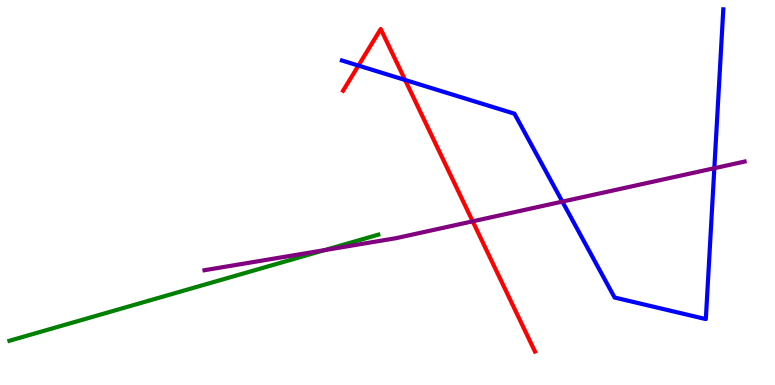[{'lines': ['blue', 'red'], 'intersections': [{'x': 4.62, 'y': 8.3}, {'x': 5.23, 'y': 7.92}]}, {'lines': ['green', 'red'], 'intersections': []}, {'lines': ['purple', 'red'], 'intersections': [{'x': 6.1, 'y': 4.25}]}, {'lines': ['blue', 'green'], 'intersections': []}, {'lines': ['blue', 'purple'], 'intersections': [{'x': 7.26, 'y': 4.76}, {'x': 9.22, 'y': 5.63}]}, {'lines': ['green', 'purple'], 'intersections': [{'x': 4.19, 'y': 3.5}]}]